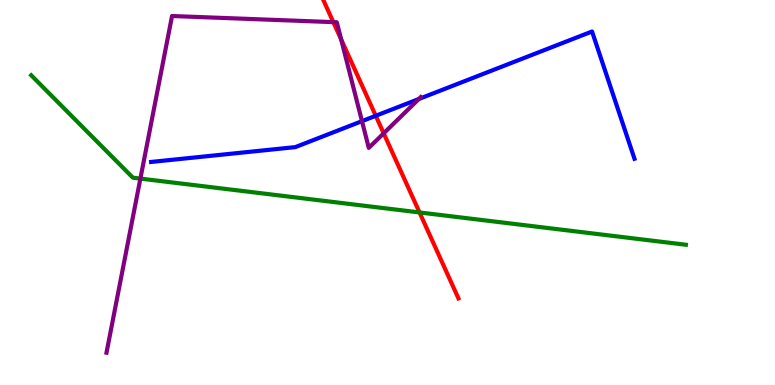[{'lines': ['blue', 'red'], 'intersections': [{'x': 4.85, 'y': 6.99}]}, {'lines': ['green', 'red'], 'intersections': [{'x': 5.41, 'y': 4.48}]}, {'lines': ['purple', 'red'], 'intersections': [{'x': 4.3, 'y': 9.43}, {'x': 4.4, 'y': 8.98}, {'x': 4.95, 'y': 6.54}]}, {'lines': ['blue', 'green'], 'intersections': []}, {'lines': ['blue', 'purple'], 'intersections': [{'x': 4.67, 'y': 6.85}, {'x': 5.4, 'y': 7.43}]}, {'lines': ['green', 'purple'], 'intersections': [{'x': 1.81, 'y': 5.36}]}]